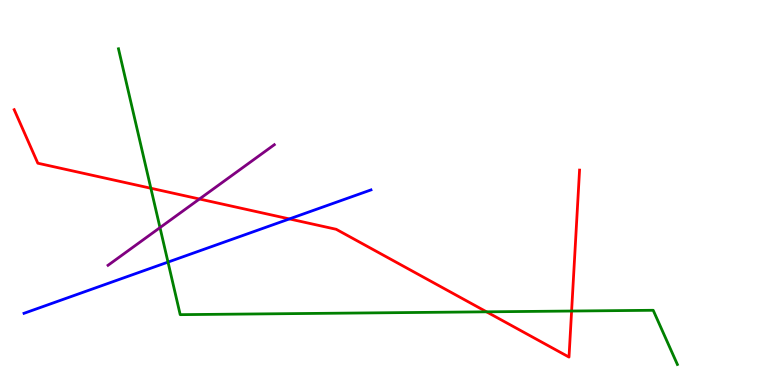[{'lines': ['blue', 'red'], 'intersections': [{'x': 3.73, 'y': 4.31}]}, {'lines': ['green', 'red'], 'intersections': [{'x': 1.95, 'y': 5.11}, {'x': 6.28, 'y': 1.9}, {'x': 7.38, 'y': 1.92}]}, {'lines': ['purple', 'red'], 'intersections': [{'x': 2.57, 'y': 4.83}]}, {'lines': ['blue', 'green'], 'intersections': [{'x': 2.17, 'y': 3.19}]}, {'lines': ['blue', 'purple'], 'intersections': []}, {'lines': ['green', 'purple'], 'intersections': [{'x': 2.06, 'y': 4.09}]}]